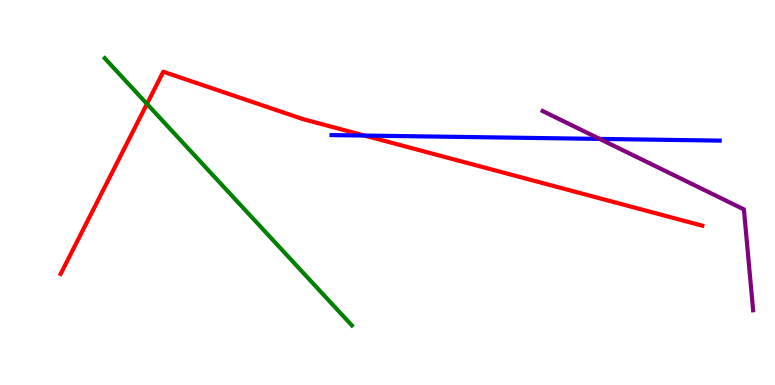[{'lines': ['blue', 'red'], 'intersections': [{'x': 4.7, 'y': 6.48}]}, {'lines': ['green', 'red'], 'intersections': [{'x': 1.9, 'y': 7.3}]}, {'lines': ['purple', 'red'], 'intersections': []}, {'lines': ['blue', 'green'], 'intersections': []}, {'lines': ['blue', 'purple'], 'intersections': [{'x': 7.74, 'y': 6.39}]}, {'lines': ['green', 'purple'], 'intersections': []}]